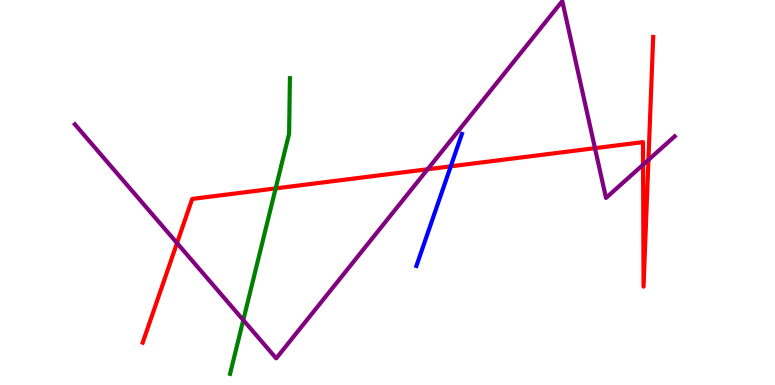[{'lines': ['blue', 'red'], 'intersections': [{'x': 5.82, 'y': 5.68}]}, {'lines': ['green', 'red'], 'intersections': [{'x': 3.56, 'y': 5.11}]}, {'lines': ['purple', 'red'], 'intersections': [{'x': 2.28, 'y': 3.69}, {'x': 5.52, 'y': 5.6}, {'x': 7.68, 'y': 6.15}, {'x': 8.3, 'y': 5.72}, {'x': 8.37, 'y': 5.85}]}, {'lines': ['blue', 'green'], 'intersections': []}, {'lines': ['blue', 'purple'], 'intersections': []}, {'lines': ['green', 'purple'], 'intersections': [{'x': 3.14, 'y': 1.69}]}]